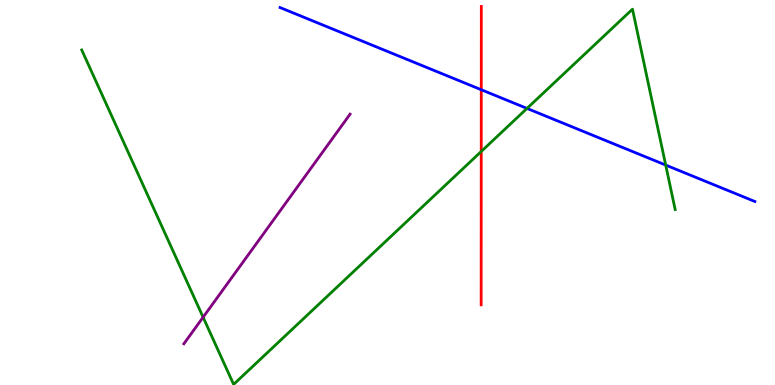[{'lines': ['blue', 'red'], 'intersections': [{'x': 6.21, 'y': 7.67}]}, {'lines': ['green', 'red'], 'intersections': [{'x': 6.21, 'y': 6.07}]}, {'lines': ['purple', 'red'], 'intersections': []}, {'lines': ['blue', 'green'], 'intersections': [{'x': 6.8, 'y': 7.18}, {'x': 8.59, 'y': 5.71}]}, {'lines': ['blue', 'purple'], 'intersections': []}, {'lines': ['green', 'purple'], 'intersections': [{'x': 2.62, 'y': 1.76}]}]